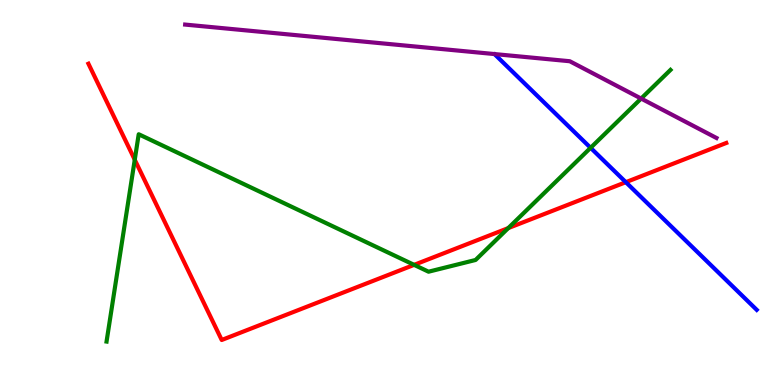[{'lines': ['blue', 'red'], 'intersections': [{'x': 8.08, 'y': 5.27}]}, {'lines': ['green', 'red'], 'intersections': [{'x': 1.74, 'y': 5.85}, {'x': 5.34, 'y': 3.12}, {'x': 6.56, 'y': 4.08}]}, {'lines': ['purple', 'red'], 'intersections': []}, {'lines': ['blue', 'green'], 'intersections': [{'x': 7.62, 'y': 6.16}]}, {'lines': ['blue', 'purple'], 'intersections': []}, {'lines': ['green', 'purple'], 'intersections': [{'x': 8.27, 'y': 7.44}]}]